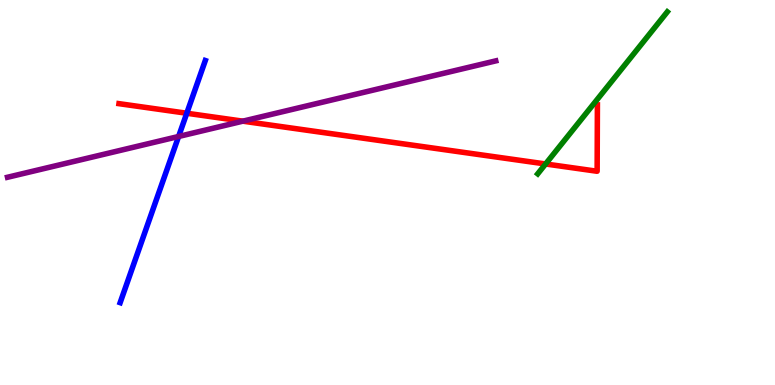[{'lines': ['blue', 'red'], 'intersections': [{'x': 2.41, 'y': 7.06}]}, {'lines': ['green', 'red'], 'intersections': [{'x': 7.04, 'y': 5.74}]}, {'lines': ['purple', 'red'], 'intersections': [{'x': 3.13, 'y': 6.85}]}, {'lines': ['blue', 'green'], 'intersections': []}, {'lines': ['blue', 'purple'], 'intersections': [{'x': 2.3, 'y': 6.46}]}, {'lines': ['green', 'purple'], 'intersections': []}]